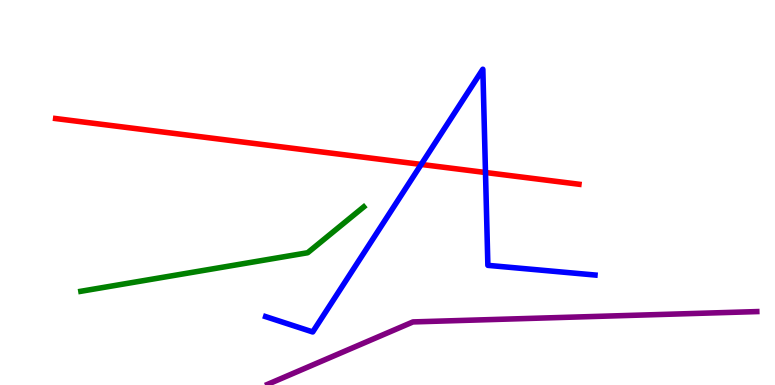[{'lines': ['blue', 'red'], 'intersections': [{'x': 5.43, 'y': 5.73}, {'x': 6.26, 'y': 5.52}]}, {'lines': ['green', 'red'], 'intersections': []}, {'lines': ['purple', 'red'], 'intersections': []}, {'lines': ['blue', 'green'], 'intersections': []}, {'lines': ['blue', 'purple'], 'intersections': []}, {'lines': ['green', 'purple'], 'intersections': []}]